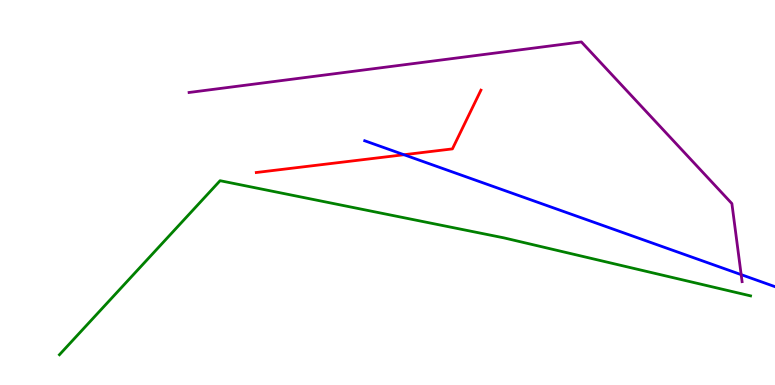[{'lines': ['blue', 'red'], 'intersections': [{'x': 5.21, 'y': 5.98}]}, {'lines': ['green', 'red'], 'intersections': []}, {'lines': ['purple', 'red'], 'intersections': []}, {'lines': ['blue', 'green'], 'intersections': []}, {'lines': ['blue', 'purple'], 'intersections': [{'x': 9.56, 'y': 2.87}]}, {'lines': ['green', 'purple'], 'intersections': []}]